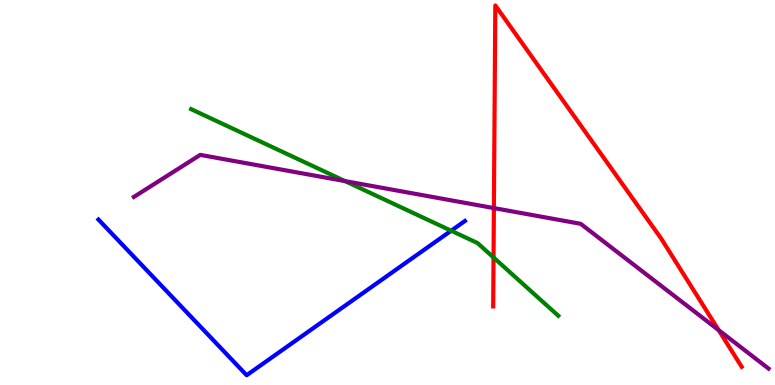[{'lines': ['blue', 'red'], 'intersections': []}, {'lines': ['green', 'red'], 'intersections': [{'x': 6.37, 'y': 3.31}]}, {'lines': ['purple', 'red'], 'intersections': [{'x': 6.37, 'y': 4.6}, {'x': 9.27, 'y': 1.42}]}, {'lines': ['blue', 'green'], 'intersections': [{'x': 5.82, 'y': 4.01}]}, {'lines': ['blue', 'purple'], 'intersections': []}, {'lines': ['green', 'purple'], 'intersections': [{'x': 4.45, 'y': 5.3}]}]